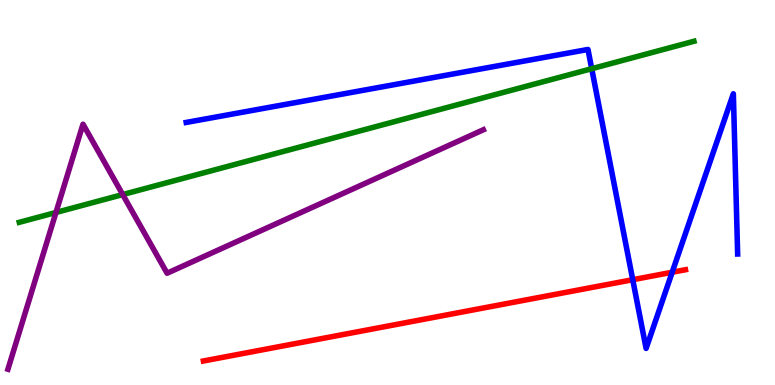[{'lines': ['blue', 'red'], 'intersections': [{'x': 8.16, 'y': 2.73}, {'x': 8.67, 'y': 2.93}]}, {'lines': ['green', 'red'], 'intersections': []}, {'lines': ['purple', 'red'], 'intersections': []}, {'lines': ['blue', 'green'], 'intersections': [{'x': 7.64, 'y': 8.22}]}, {'lines': ['blue', 'purple'], 'intersections': []}, {'lines': ['green', 'purple'], 'intersections': [{'x': 0.722, 'y': 4.48}, {'x': 1.58, 'y': 4.95}]}]